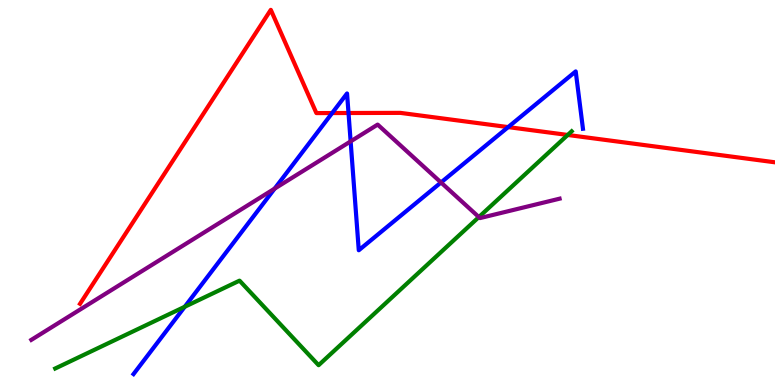[{'lines': ['blue', 'red'], 'intersections': [{'x': 4.29, 'y': 7.06}, {'x': 4.5, 'y': 7.06}, {'x': 6.56, 'y': 6.7}]}, {'lines': ['green', 'red'], 'intersections': [{'x': 7.33, 'y': 6.49}]}, {'lines': ['purple', 'red'], 'intersections': []}, {'lines': ['blue', 'green'], 'intersections': [{'x': 2.38, 'y': 2.03}]}, {'lines': ['blue', 'purple'], 'intersections': [{'x': 3.54, 'y': 5.1}, {'x': 4.52, 'y': 6.33}, {'x': 5.69, 'y': 5.26}]}, {'lines': ['green', 'purple'], 'intersections': [{'x': 6.18, 'y': 4.36}]}]